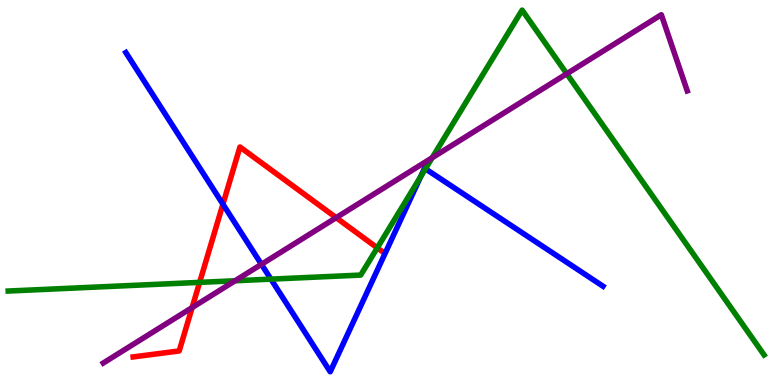[{'lines': ['blue', 'red'], 'intersections': [{'x': 2.88, 'y': 4.7}]}, {'lines': ['green', 'red'], 'intersections': [{'x': 2.58, 'y': 2.67}, {'x': 4.87, 'y': 3.56}]}, {'lines': ['purple', 'red'], 'intersections': [{'x': 2.48, 'y': 2.01}, {'x': 4.34, 'y': 4.35}]}, {'lines': ['blue', 'green'], 'intersections': [{'x': 3.5, 'y': 2.75}, {'x': 5.43, 'y': 5.41}, {'x': 5.49, 'y': 5.61}]}, {'lines': ['blue', 'purple'], 'intersections': [{'x': 3.37, 'y': 3.13}]}, {'lines': ['green', 'purple'], 'intersections': [{'x': 3.03, 'y': 2.71}, {'x': 5.58, 'y': 5.9}, {'x': 7.31, 'y': 8.08}]}]